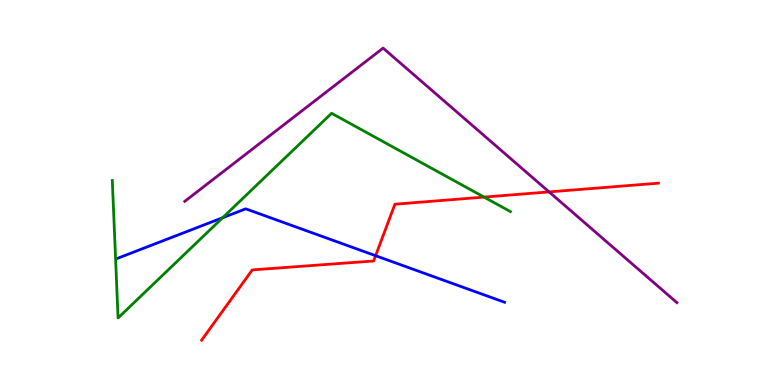[{'lines': ['blue', 'red'], 'intersections': [{'x': 4.85, 'y': 3.36}]}, {'lines': ['green', 'red'], 'intersections': [{'x': 6.25, 'y': 4.88}]}, {'lines': ['purple', 'red'], 'intersections': [{'x': 7.08, 'y': 5.02}]}, {'lines': ['blue', 'green'], 'intersections': [{'x': 2.87, 'y': 4.34}]}, {'lines': ['blue', 'purple'], 'intersections': []}, {'lines': ['green', 'purple'], 'intersections': []}]